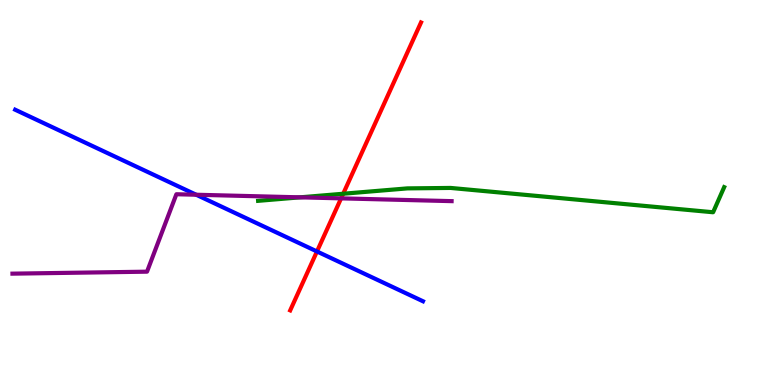[{'lines': ['blue', 'red'], 'intersections': [{'x': 4.09, 'y': 3.47}]}, {'lines': ['green', 'red'], 'intersections': [{'x': 4.43, 'y': 4.97}]}, {'lines': ['purple', 'red'], 'intersections': [{'x': 4.4, 'y': 4.85}]}, {'lines': ['blue', 'green'], 'intersections': []}, {'lines': ['blue', 'purple'], 'intersections': [{'x': 2.53, 'y': 4.94}]}, {'lines': ['green', 'purple'], 'intersections': [{'x': 3.87, 'y': 4.87}]}]